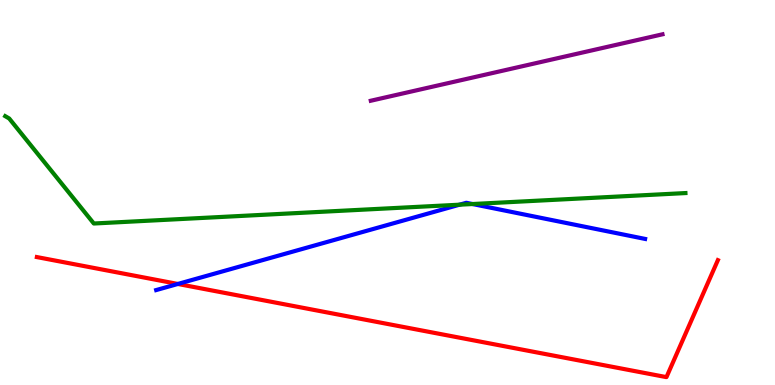[{'lines': ['blue', 'red'], 'intersections': [{'x': 2.3, 'y': 2.62}]}, {'lines': ['green', 'red'], 'intersections': []}, {'lines': ['purple', 'red'], 'intersections': []}, {'lines': ['blue', 'green'], 'intersections': [{'x': 5.93, 'y': 4.68}, {'x': 6.1, 'y': 4.7}]}, {'lines': ['blue', 'purple'], 'intersections': []}, {'lines': ['green', 'purple'], 'intersections': []}]